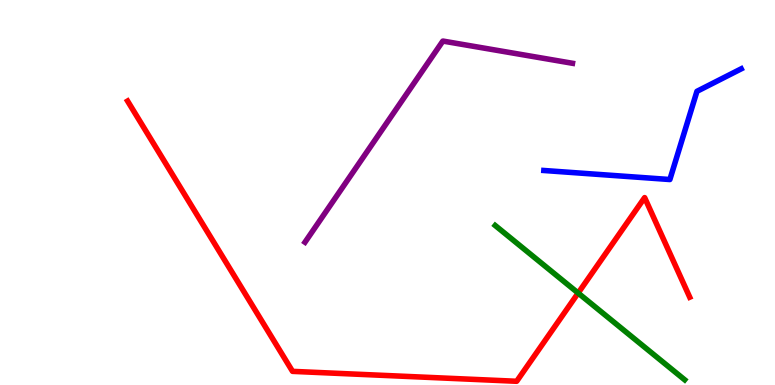[{'lines': ['blue', 'red'], 'intersections': []}, {'lines': ['green', 'red'], 'intersections': [{'x': 7.46, 'y': 2.39}]}, {'lines': ['purple', 'red'], 'intersections': []}, {'lines': ['blue', 'green'], 'intersections': []}, {'lines': ['blue', 'purple'], 'intersections': []}, {'lines': ['green', 'purple'], 'intersections': []}]